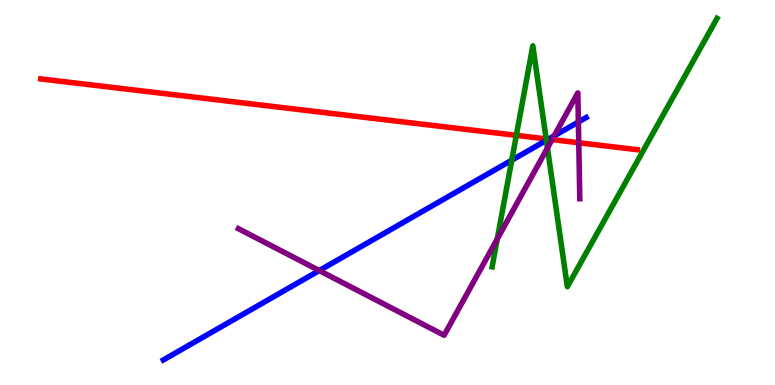[{'lines': ['blue', 'red'], 'intersections': [{'x': 7.08, 'y': 6.39}]}, {'lines': ['green', 'red'], 'intersections': [{'x': 6.66, 'y': 6.48}, {'x': 7.05, 'y': 6.39}]}, {'lines': ['purple', 'red'], 'intersections': [{'x': 7.12, 'y': 6.37}, {'x': 7.47, 'y': 6.29}]}, {'lines': ['blue', 'green'], 'intersections': [{'x': 6.6, 'y': 5.84}, {'x': 7.05, 'y': 6.35}]}, {'lines': ['blue', 'purple'], 'intersections': [{'x': 4.12, 'y': 2.97}, {'x': 7.15, 'y': 6.47}, {'x': 7.46, 'y': 6.83}]}, {'lines': ['green', 'purple'], 'intersections': [{'x': 6.42, 'y': 3.79}, {'x': 7.06, 'y': 6.16}]}]